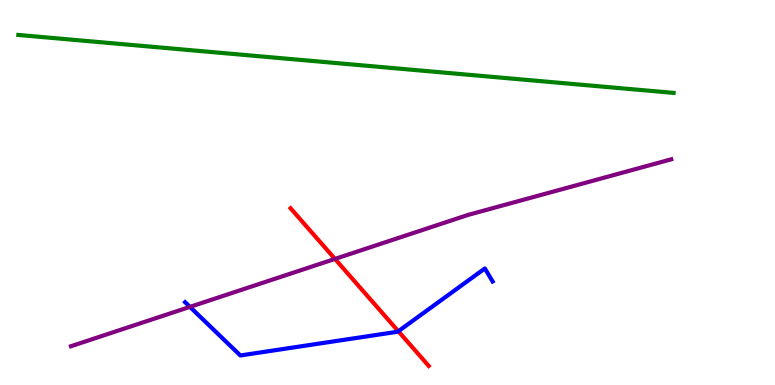[{'lines': ['blue', 'red'], 'intersections': [{'x': 5.14, 'y': 1.4}]}, {'lines': ['green', 'red'], 'intersections': []}, {'lines': ['purple', 'red'], 'intersections': [{'x': 4.32, 'y': 3.27}]}, {'lines': ['blue', 'green'], 'intersections': []}, {'lines': ['blue', 'purple'], 'intersections': [{'x': 2.45, 'y': 2.03}]}, {'lines': ['green', 'purple'], 'intersections': []}]